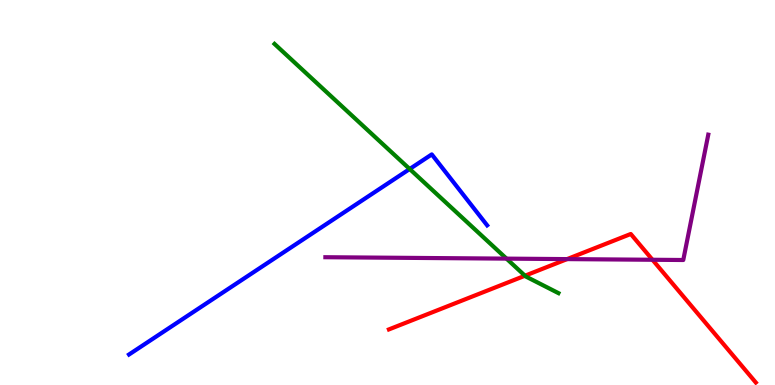[{'lines': ['blue', 'red'], 'intersections': []}, {'lines': ['green', 'red'], 'intersections': [{'x': 6.77, 'y': 2.84}]}, {'lines': ['purple', 'red'], 'intersections': [{'x': 7.32, 'y': 3.27}, {'x': 8.42, 'y': 3.25}]}, {'lines': ['blue', 'green'], 'intersections': [{'x': 5.29, 'y': 5.61}]}, {'lines': ['blue', 'purple'], 'intersections': []}, {'lines': ['green', 'purple'], 'intersections': [{'x': 6.54, 'y': 3.28}]}]